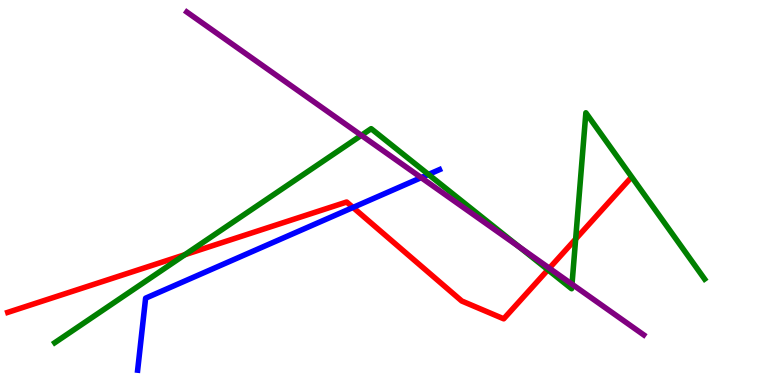[{'lines': ['blue', 'red'], 'intersections': [{'x': 4.55, 'y': 4.61}]}, {'lines': ['green', 'red'], 'intersections': [{'x': 2.39, 'y': 3.38}, {'x': 7.07, 'y': 2.99}, {'x': 7.43, 'y': 3.79}]}, {'lines': ['purple', 'red'], 'intersections': [{'x': 7.09, 'y': 3.03}]}, {'lines': ['blue', 'green'], 'intersections': [{'x': 5.53, 'y': 5.47}]}, {'lines': ['blue', 'purple'], 'intersections': [{'x': 5.43, 'y': 5.39}]}, {'lines': ['green', 'purple'], 'intersections': [{'x': 4.66, 'y': 6.48}, {'x': 6.7, 'y': 3.59}, {'x': 7.38, 'y': 2.62}]}]